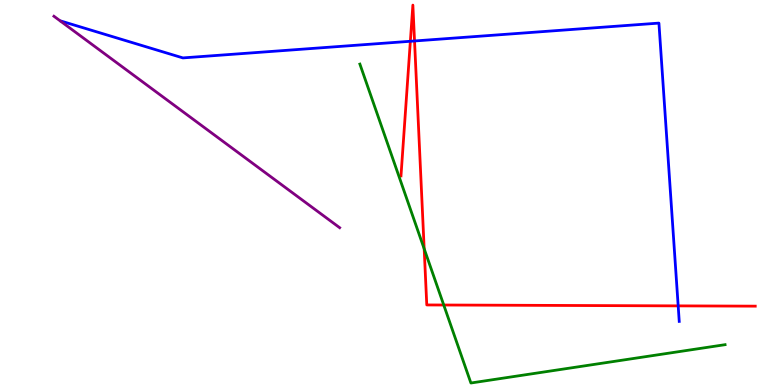[{'lines': ['blue', 'red'], 'intersections': [{'x': 5.29, 'y': 8.93}, {'x': 5.35, 'y': 8.94}, {'x': 8.75, 'y': 2.06}]}, {'lines': ['green', 'red'], 'intersections': [{'x': 5.47, 'y': 3.54}, {'x': 5.73, 'y': 2.08}]}, {'lines': ['purple', 'red'], 'intersections': []}, {'lines': ['blue', 'green'], 'intersections': []}, {'lines': ['blue', 'purple'], 'intersections': []}, {'lines': ['green', 'purple'], 'intersections': []}]